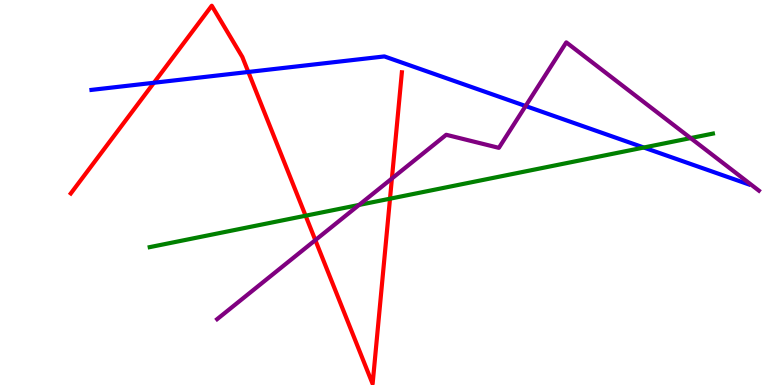[{'lines': ['blue', 'red'], 'intersections': [{'x': 1.99, 'y': 7.85}, {'x': 3.2, 'y': 8.13}]}, {'lines': ['green', 'red'], 'intersections': [{'x': 3.94, 'y': 4.4}, {'x': 5.03, 'y': 4.84}]}, {'lines': ['purple', 'red'], 'intersections': [{'x': 4.07, 'y': 3.76}, {'x': 5.06, 'y': 5.36}]}, {'lines': ['blue', 'green'], 'intersections': [{'x': 8.31, 'y': 6.17}]}, {'lines': ['blue', 'purple'], 'intersections': [{'x': 6.78, 'y': 7.25}]}, {'lines': ['green', 'purple'], 'intersections': [{'x': 4.63, 'y': 4.68}, {'x': 8.91, 'y': 6.41}]}]